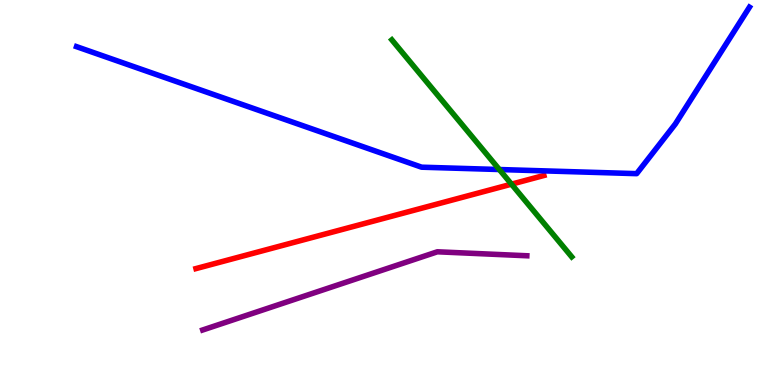[{'lines': ['blue', 'red'], 'intersections': []}, {'lines': ['green', 'red'], 'intersections': [{'x': 6.6, 'y': 5.22}]}, {'lines': ['purple', 'red'], 'intersections': []}, {'lines': ['blue', 'green'], 'intersections': [{'x': 6.44, 'y': 5.6}]}, {'lines': ['blue', 'purple'], 'intersections': []}, {'lines': ['green', 'purple'], 'intersections': []}]